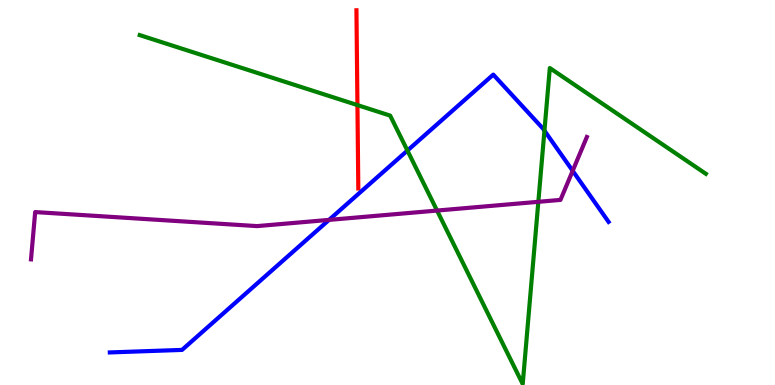[{'lines': ['blue', 'red'], 'intersections': []}, {'lines': ['green', 'red'], 'intersections': [{'x': 4.61, 'y': 7.27}]}, {'lines': ['purple', 'red'], 'intersections': []}, {'lines': ['blue', 'green'], 'intersections': [{'x': 5.26, 'y': 6.09}, {'x': 7.03, 'y': 6.61}]}, {'lines': ['blue', 'purple'], 'intersections': [{'x': 4.25, 'y': 4.29}, {'x': 7.39, 'y': 5.56}]}, {'lines': ['green', 'purple'], 'intersections': [{'x': 5.64, 'y': 4.53}, {'x': 6.95, 'y': 4.76}]}]